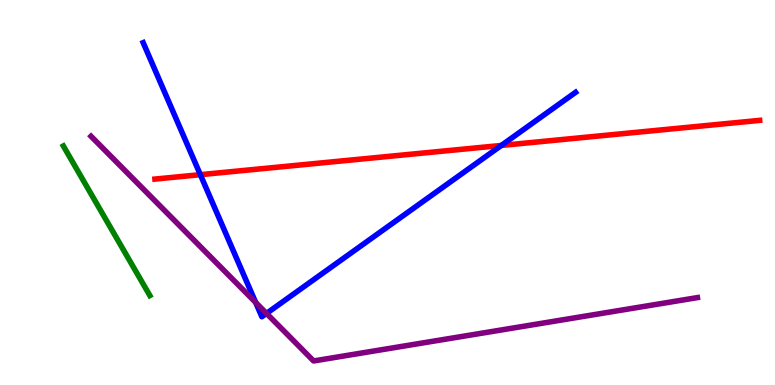[{'lines': ['blue', 'red'], 'intersections': [{'x': 2.58, 'y': 5.46}, {'x': 6.47, 'y': 6.22}]}, {'lines': ['green', 'red'], 'intersections': []}, {'lines': ['purple', 'red'], 'intersections': []}, {'lines': ['blue', 'green'], 'intersections': []}, {'lines': ['blue', 'purple'], 'intersections': [{'x': 3.3, 'y': 2.14}, {'x': 3.44, 'y': 1.86}]}, {'lines': ['green', 'purple'], 'intersections': []}]